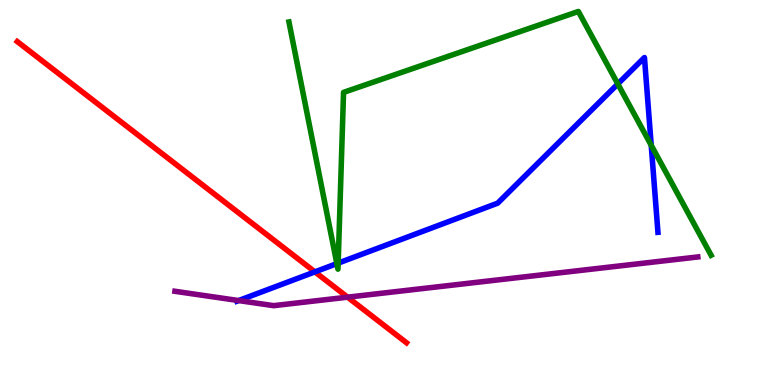[{'lines': ['blue', 'red'], 'intersections': [{'x': 4.06, 'y': 2.94}]}, {'lines': ['green', 'red'], 'intersections': []}, {'lines': ['purple', 'red'], 'intersections': [{'x': 4.49, 'y': 2.28}]}, {'lines': ['blue', 'green'], 'intersections': [{'x': 4.35, 'y': 3.15}, {'x': 4.36, 'y': 3.17}, {'x': 7.97, 'y': 7.82}, {'x': 8.4, 'y': 6.23}]}, {'lines': ['blue', 'purple'], 'intersections': [{'x': 3.08, 'y': 2.19}]}, {'lines': ['green', 'purple'], 'intersections': []}]